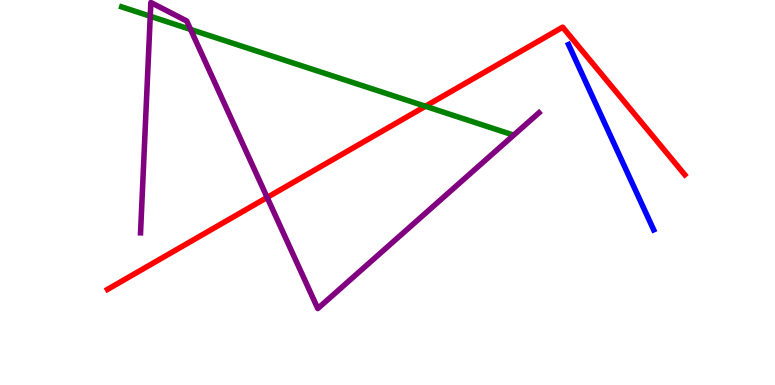[{'lines': ['blue', 'red'], 'intersections': []}, {'lines': ['green', 'red'], 'intersections': [{'x': 5.49, 'y': 7.24}]}, {'lines': ['purple', 'red'], 'intersections': [{'x': 3.45, 'y': 4.87}]}, {'lines': ['blue', 'green'], 'intersections': []}, {'lines': ['blue', 'purple'], 'intersections': []}, {'lines': ['green', 'purple'], 'intersections': [{'x': 1.94, 'y': 9.58}, {'x': 2.46, 'y': 9.24}]}]